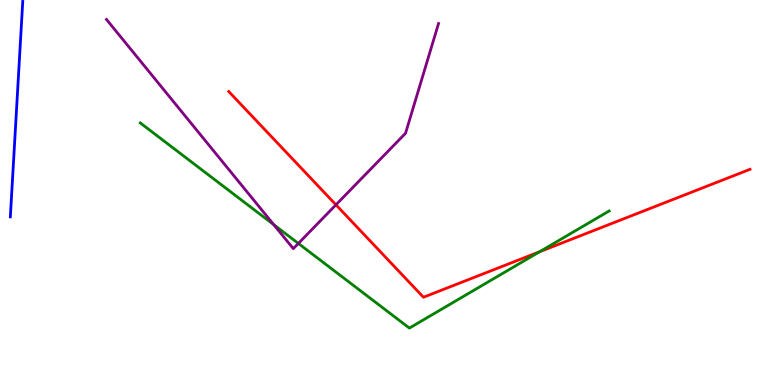[{'lines': ['blue', 'red'], 'intersections': []}, {'lines': ['green', 'red'], 'intersections': [{'x': 6.96, 'y': 3.46}]}, {'lines': ['purple', 'red'], 'intersections': [{'x': 4.33, 'y': 4.68}]}, {'lines': ['blue', 'green'], 'intersections': []}, {'lines': ['blue', 'purple'], 'intersections': []}, {'lines': ['green', 'purple'], 'intersections': [{'x': 3.53, 'y': 4.16}, {'x': 3.85, 'y': 3.68}]}]